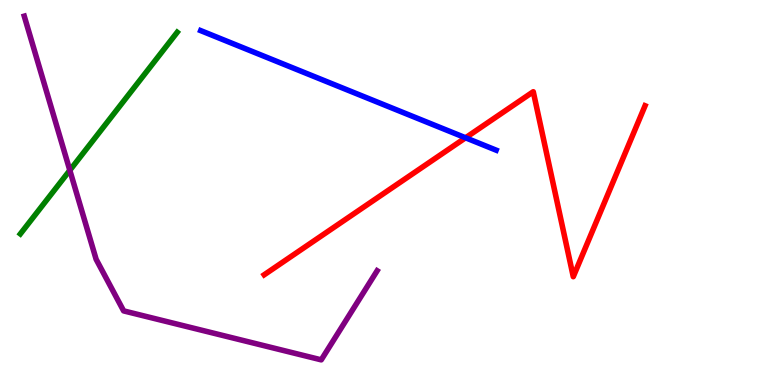[{'lines': ['blue', 'red'], 'intersections': [{'x': 6.01, 'y': 6.42}]}, {'lines': ['green', 'red'], 'intersections': []}, {'lines': ['purple', 'red'], 'intersections': []}, {'lines': ['blue', 'green'], 'intersections': []}, {'lines': ['blue', 'purple'], 'intersections': []}, {'lines': ['green', 'purple'], 'intersections': [{'x': 0.901, 'y': 5.58}]}]